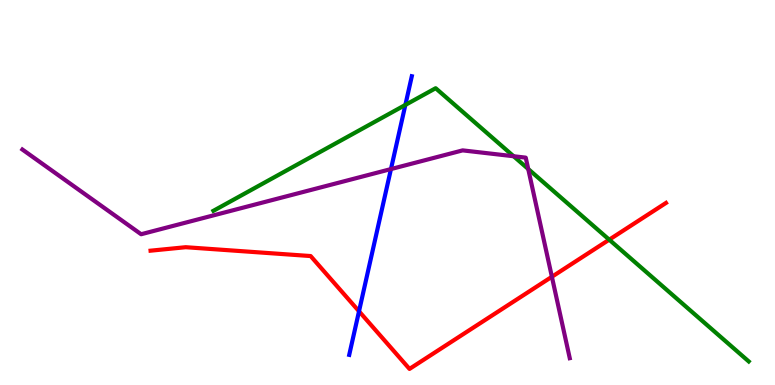[{'lines': ['blue', 'red'], 'intersections': [{'x': 4.63, 'y': 1.91}]}, {'lines': ['green', 'red'], 'intersections': [{'x': 7.86, 'y': 3.77}]}, {'lines': ['purple', 'red'], 'intersections': [{'x': 7.12, 'y': 2.81}]}, {'lines': ['blue', 'green'], 'intersections': [{'x': 5.23, 'y': 7.27}]}, {'lines': ['blue', 'purple'], 'intersections': [{'x': 5.04, 'y': 5.61}]}, {'lines': ['green', 'purple'], 'intersections': [{'x': 6.63, 'y': 5.94}, {'x': 6.82, 'y': 5.61}]}]